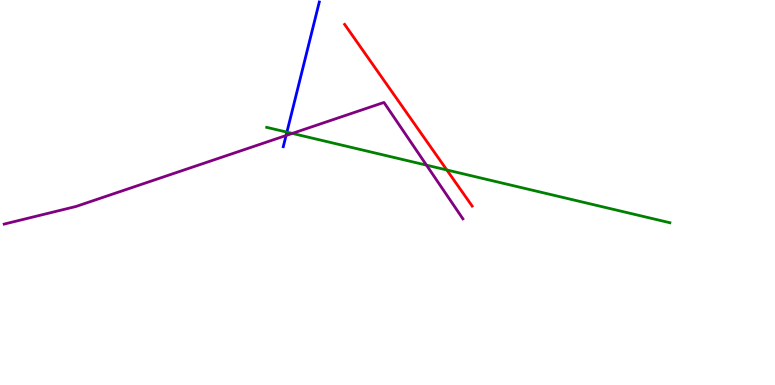[{'lines': ['blue', 'red'], 'intersections': []}, {'lines': ['green', 'red'], 'intersections': [{'x': 5.77, 'y': 5.59}]}, {'lines': ['purple', 'red'], 'intersections': []}, {'lines': ['blue', 'green'], 'intersections': [{'x': 3.7, 'y': 6.57}]}, {'lines': ['blue', 'purple'], 'intersections': [{'x': 3.69, 'y': 6.48}]}, {'lines': ['green', 'purple'], 'intersections': [{'x': 3.77, 'y': 6.53}, {'x': 5.5, 'y': 5.71}]}]